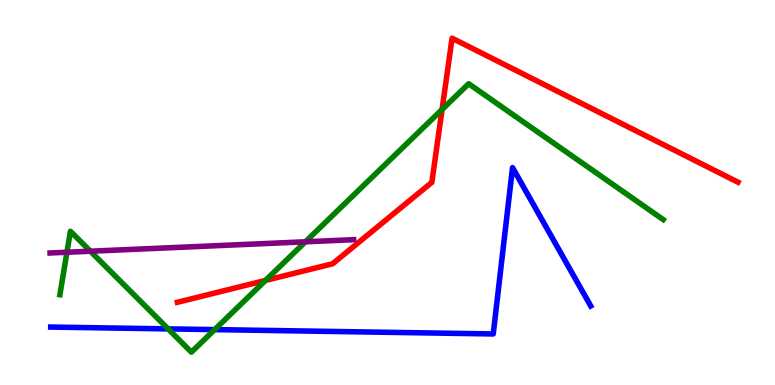[{'lines': ['blue', 'red'], 'intersections': []}, {'lines': ['green', 'red'], 'intersections': [{'x': 3.43, 'y': 2.72}, {'x': 5.7, 'y': 7.16}]}, {'lines': ['purple', 'red'], 'intersections': []}, {'lines': ['blue', 'green'], 'intersections': [{'x': 2.17, 'y': 1.46}, {'x': 2.77, 'y': 1.44}]}, {'lines': ['blue', 'purple'], 'intersections': []}, {'lines': ['green', 'purple'], 'intersections': [{'x': 0.864, 'y': 3.45}, {'x': 1.17, 'y': 3.47}, {'x': 3.94, 'y': 3.72}]}]